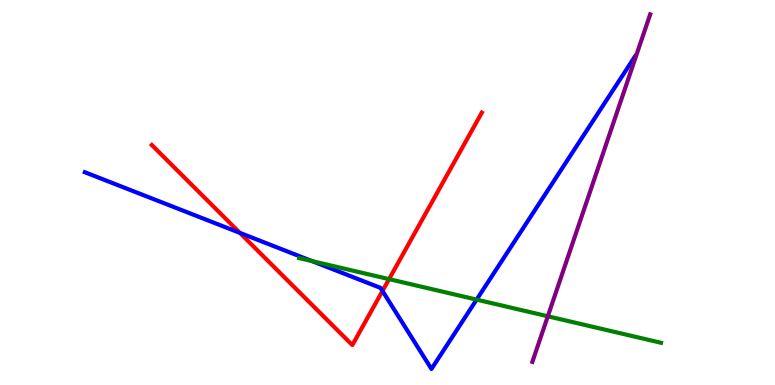[{'lines': ['blue', 'red'], 'intersections': [{'x': 3.1, 'y': 3.95}, {'x': 4.94, 'y': 2.44}]}, {'lines': ['green', 'red'], 'intersections': [{'x': 5.02, 'y': 2.75}]}, {'lines': ['purple', 'red'], 'intersections': []}, {'lines': ['blue', 'green'], 'intersections': [{'x': 4.03, 'y': 3.22}, {'x': 6.15, 'y': 2.22}]}, {'lines': ['blue', 'purple'], 'intersections': []}, {'lines': ['green', 'purple'], 'intersections': [{'x': 7.07, 'y': 1.78}]}]